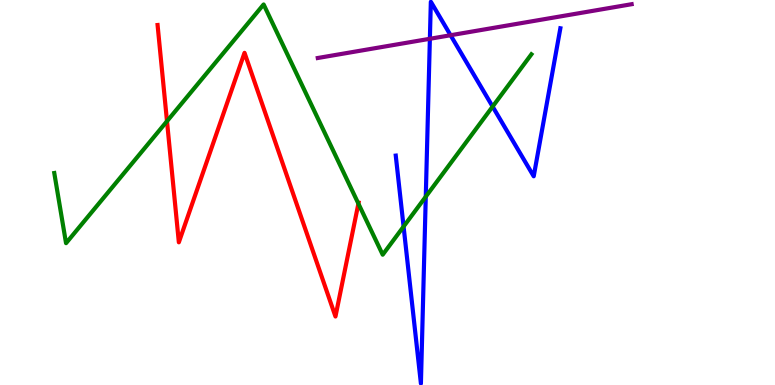[{'lines': ['blue', 'red'], 'intersections': []}, {'lines': ['green', 'red'], 'intersections': [{'x': 2.15, 'y': 6.85}, {'x': 4.62, 'y': 4.71}]}, {'lines': ['purple', 'red'], 'intersections': []}, {'lines': ['blue', 'green'], 'intersections': [{'x': 5.21, 'y': 4.12}, {'x': 5.49, 'y': 4.89}, {'x': 6.36, 'y': 7.23}]}, {'lines': ['blue', 'purple'], 'intersections': [{'x': 5.55, 'y': 8.99}, {'x': 5.81, 'y': 9.08}]}, {'lines': ['green', 'purple'], 'intersections': []}]